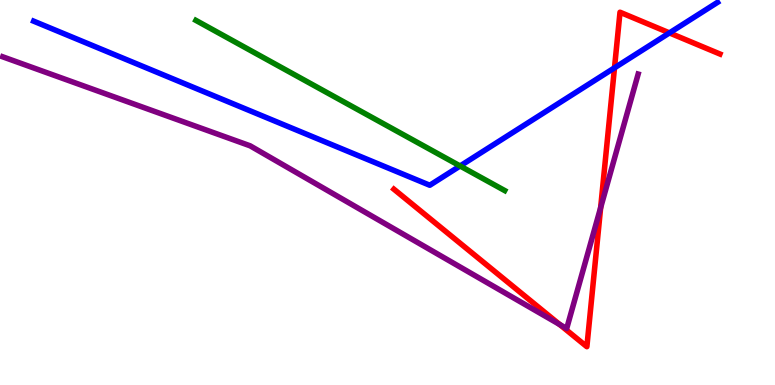[{'lines': ['blue', 'red'], 'intersections': [{'x': 7.93, 'y': 8.24}, {'x': 8.64, 'y': 9.15}]}, {'lines': ['green', 'red'], 'intersections': []}, {'lines': ['purple', 'red'], 'intersections': [{'x': 7.22, 'y': 1.57}, {'x': 7.75, 'y': 4.61}]}, {'lines': ['blue', 'green'], 'intersections': [{'x': 5.94, 'y': 5.69}]}, {'lines': ['blue', 'purple'], 'intersections': []}, {'lines': ['green', 'purple'], 'intersections': []}]